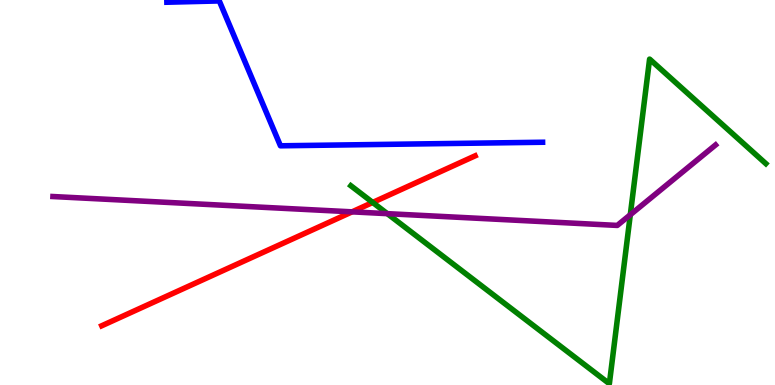[{'lines': ['blue', 'red'], 'intersections': []}, {'lines': ['green', 'red'], 'intersections': [{'x': 4.81, 'y': 4.74}]}, {'lines': ['purple', 'red'], 'intersections': [{'x': 4.54, 'y': 4.5}]}, {'lines': ['blue', 'green'], 'intersections': []}, {'lines': ['blue', 'purple'], 'intersections': []}, {'lines': ['green', 'purple'], 'intersections': [{'x': 5.0, 'y': 4.45}, {'x': 8.13, 'y': 4.42}]}]